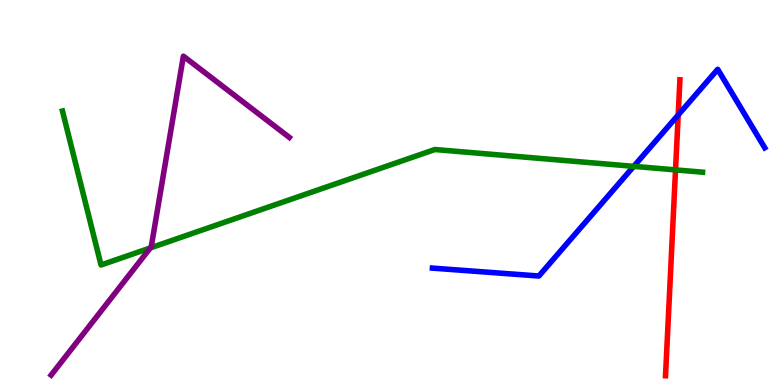[{'lines': ['blue', 'red'], 'intersections': [{'x': 8.75, 'y': 7.01}]}, {'lines': ['green', 'red'], 'intersections': [{'x': 8.72, 'y': 5.59}]}, {'lines': ['purple', 'red'], 'intersections': []}, {'lines': ['blue', 'green'], 'intersections': [{'x': 8.18, 'y': 5.68}]}, {'lines': ['blue', 'purple'], 'intersections': []}, {'lines': ['green', 'purple'], 'intersections': [{'x': 1.94, 'y': 3.56}]}]